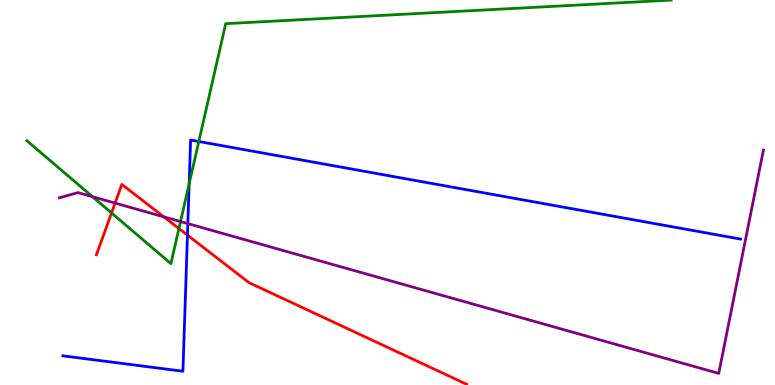[{'lines': ['blue', 'red'], 'intersections': [{'x': 2.42, 'y': 3.89}]}, {'lines': ['green', 'red'], 'intersections': [{'x': 1.44, 'y': 4.47}, {'x': 2.31, 'y': 4.06}]}, {'lines': ['purple', 'red'], 'intersections': [{'x': 1.49, 'y': 4.72}, {'x': 2.11, 'y': 4.37}]}, {'lines': ['blue', 'green'], 'intersections': [{'x': 2.44, 'y': 5.23}, {'x': 2.57, 'y': 6.32}]}, {'lines': ['blue', 'purple'], 'intersections': [{'x': 2.42, 'y': 4.19}]}, {'lines': ['green', 'purple'], 'intersections': [{'x': 1.19, 'y': 4.89}, {'x': 2.33, 'y': 4.25}]}]